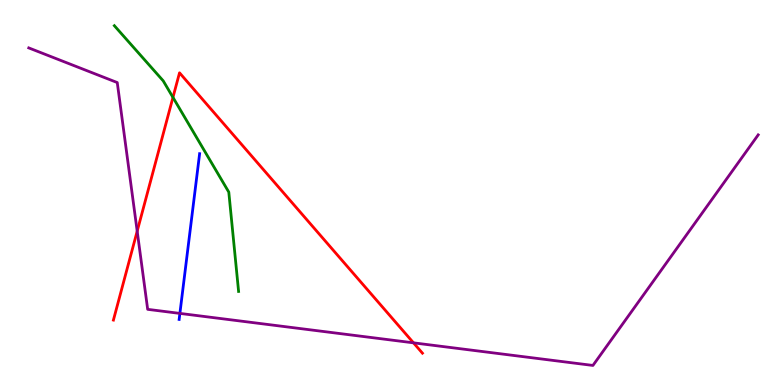[{'lines': ['blue', 'red'], 'intersections': []}, {'lines': ['green', 'red'], 'intersections': [{'x': 2.23, 'y': 7.47}]}, {'lines': ['purple', 'red'], 'intersections': [{'x': 1.77, 'y': 4.0}, {'x': 5.34, 'y': 1.1}]}, {'lines': ['blue', 'green'], 'intersections': []}, {'lines': ['blue', 'purple'], 'intersections': [{'x': 2.32, 'y': 1.86}]}, {'lines': ['green', 'purple'], 'intersections': []}]